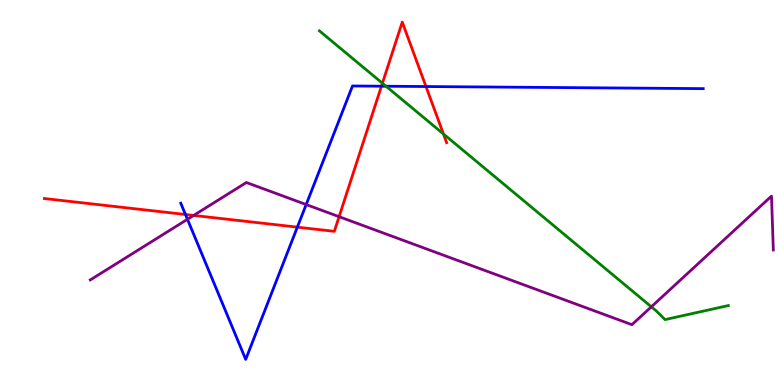[{'lines': ['blue', 'red'], 'intersections': [{'x': 2.39, 'y': 4.43}, {'x': 3.84, 'y': 4.1}, {'x': 4.92, 'y': 7.76}, {'x': 5.5, 'y': 7.75}]}, {'lines': ['green', 'red'], 'intersections': [{'x': 4.93, 'y': 7.84}, {'x': 5.72, 'y': 6.52}]}, {'lines': ['purple', 'red'], 'intersections': [{'x': 2.5, 'y': 4.4}, {'x': 4.38, 'y': 4.37}]}, {'lines': ['blue', 'green'], 'intersections': [{'x': 4.98, 'y': 7.76}]}, {'lines': ['blue', 'purple'], 'intersections': [{'x': 2.42, 'y': 4.3}, {'x': 3.95, 'y': 4.69}]}, {'lines': ['green', 'purple'], 'intersections': [{'x': 8.4, 'y': 2.03}]}]